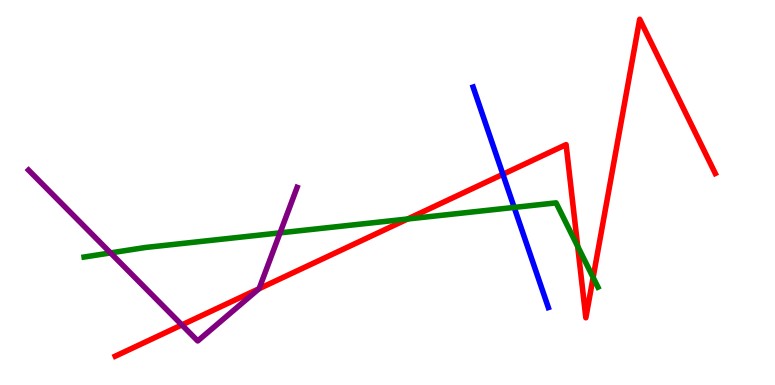[{'lines': ['blue', 'red'], 'intersections': [{'x': 6.49, 'y': 5.47}]}, {'lines': ['green', 'red'], 'intersections': [{'x': 5.26, 'y': 4.31}, {'x': 7.45, 'y': 3.6}, {'x': 7.65, 'y': 2.79}]}, {'lines': ['purple', 'red'], 'intersections': [{'x': 2.35, 'y': 1.56}, {'x': 3.34, 'y': 2.5}]}, {'lines': ['blue', 'green'], 'intersections': [{'x': 6.63, 'y': 4.61}]}, {'lines': ['blue', 'purple'], 'intersections': []}, {'lines': ['green', 'purple'], 'intersections': [{'x': 1.43, 'y': 3.43}, {'x': 3.61, 'y': 3.95}]}]